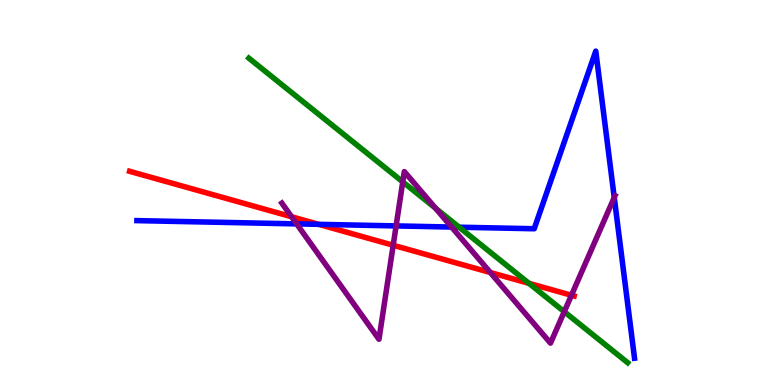[{'lines': ['blue', 'red'], 'intersections': [{'x': 4.11, 'y': 4.17}]}, {'lines': ['green', 'red'], 'intersections': [{'x': 6.83, 'y': 2.64}]}, {'lines': ['purple', 'red'], 'intersections': [{'x': 3.76, 'y': 4.37}, {'x': 5.07, 'y': 3.63}, {'x': 6.33, 'y': 2.92}, {'x': 7.37, 'y': 2.33}]}, {'lines': ['blue', 'green'], 'intersections': [{'x': 5.92, 'y': 4.1}]}, {'lines': ['blue', 'purple'], 'intersections': [{'x': 3.83, 'y': 4.18}, {'x': 5.11, 'y': 4.13}, {'x': 5.83, 'y': 4.1}, {'x': 7.93, 'y': 4.87}]}, {'lines': ['green', 'purple'], 'intersections': [{'x': 5.2, 'y': 5.28}, {'x': 5.62, 'y': 4.59}, {'x': 7.28, 'y': 1.9}]}]